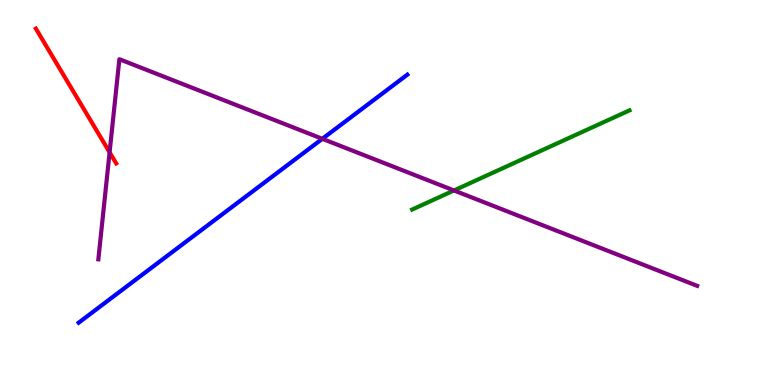[{'lines': ['blue', 'red'], 'intersections': []}, {'lines': ['green', 'red'], 'intersections': []}, {'lines': ['purple', 'red'], 'intersections': [{'x': 1.41, 'y': 6.04}]}, {'lines': ['blue', 'green'], 'intersections': []}, {'lines': ['blue', 'purple'], 'intersections': [{'x': 4.16, 'y': 6.39}]}, {'lines': ['green', 'purple'], 'intersections': [{'x': 5.86, 'y': 5.05}]}]